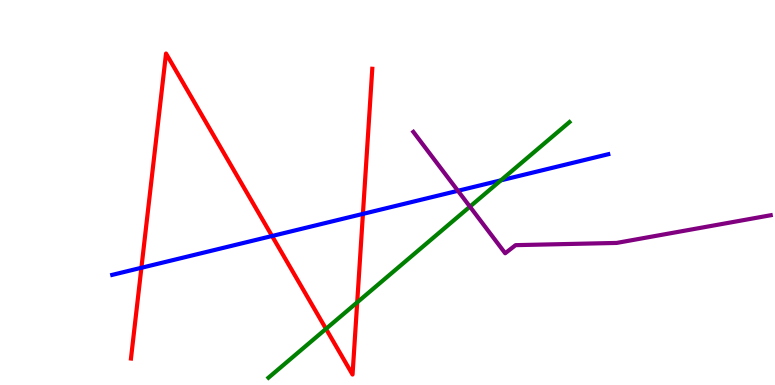[{'lines': ['blue', 'red'], 'intersections': [{'x': 1.82, 'y': 3.04}, {'x': 3.51, 'y': 3.87}, {'x': 4.68, 'y': 4.44}]}, {'lines': ['green', 'red'], 'intersections': [{'x': 4.21, 'y': 1.46}, {'x': 4.61, 'y': 2.15}]}, {'lines': ['purple', 'red'], 'intersections': []}, {'lines': ['blue', 'green'], 'intersections': [{'x': 6.46, 'y': 5.32}]}, {'lines': ['blue', 'purple'], 'intersections': [{'x': 5.91, 'y': 5.04}]}, {'lines': ['green', 'purple'], 'intersections': [{'x': 6.06, 'y': 4.63}]}]